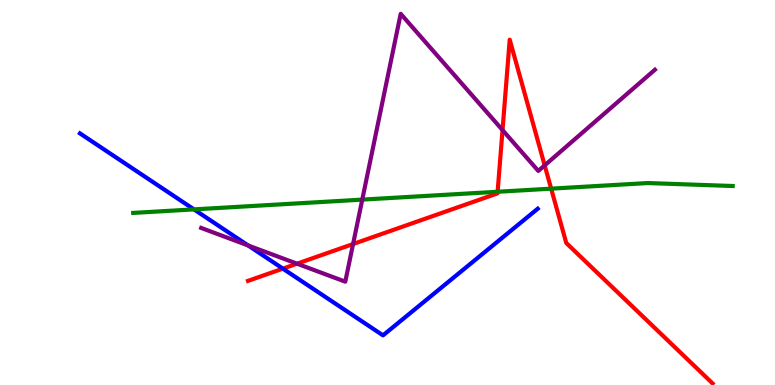[{'lines': ['blue', 'red'], 'intersections': [{'x': 3.65, 'y': 3.02}]}, {'lines': ['green', 'red'], 'intersections': [{'x': 6.42, 'y': 5.02}, {'x': 7.11, 'y': 5.1}]}, {'lines': ['purple', 'red'], 'intersections': [{'x': 3.83, 'y': 3.15}, {'x': 4.56, 'y': 3.66}, {'x': 6.48, 'y': 6.62}, {'x': 7.03, 'y': 5.7}]}, {'lines': ['blue', 'green'], 'intersections': [{'x': 2.5, 'y': 4.56}]}, {'lines': ['blue', 'purple'], 'intersections': [{'x': 3.2, 'y': 3.62}]}, {'lines': ['green', 'purple'], 'intersections': [{'x': 4.67, 'y': 4.82}]}]